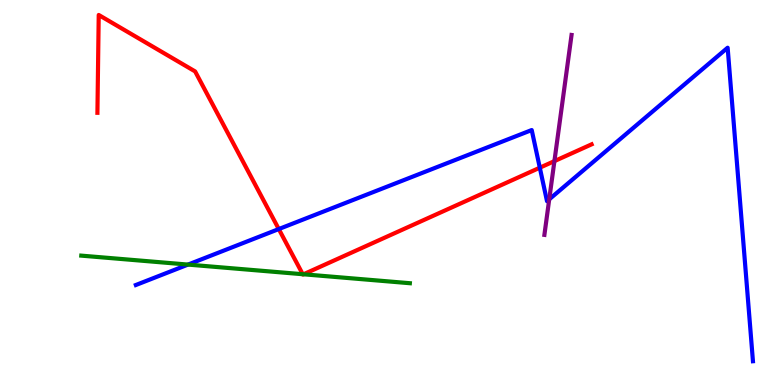[{'lines': ['blue', 'red'], 'intersections': [{'x': 3.6, 'y': 4.05}, {'x': 6.97, 'y': 5.64}]}, {'lines': ['green', 'red'], 'intersections': [{'x': 3.91, 'y': 2.88}, {'x': 3.92, 'y': 2.88}]}, {'lines': ['purple', 'red'], 'intersections': [{'x': 7.15, 'y': 5.82}]}, {'lines': ['blue', 'green'], 'intersections': [{'x': 2.43, 'y': 3.13}]}, {'lines': ['blue', 'purple'], 'intersections': [{'x': 7.09, 'y': 4.82}]}, {'lines': ['green', 'purple'], 'intersections': []}]